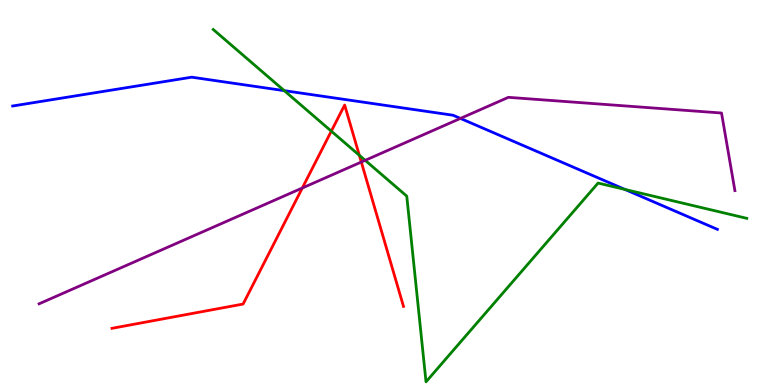[{'lines': ['blue', 'red'], 'intersections': []}, {'lines': ['green', 'red'], 'intersections': [{'x': 4.27, 'y': 6.59}, {'x': 4.64, 'y': 5.97}]}, {'lines': ['purple', 'red'], 'intersections': [{'x': 3.9, 'y': 5.12}, {'x': 4.66, 'y': 5.79}]}, {'lines': ['blue', 'green'], 'intersections': [{'x': 3.67, 'y': 7.65}, {'x': 8.06, 'y': 5.08}]}, {'lines': ['blue', 'purple'], 'intersections': [{'x': 5.94, 'y': 6.92}]}, {'lines': ['green', 'purple'], 'intersections': [{'x': 4.71, 'y': 5.84}]}]